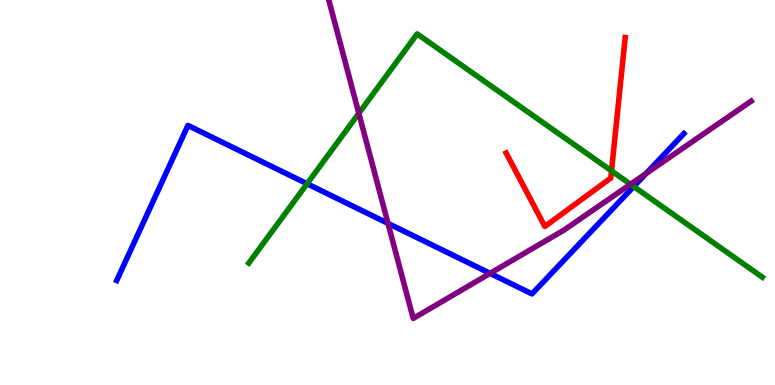[{'lines': ['blue', 'red'], 'intersections': []}, {'lines': ['green', 'red'], 'intersections': [{'x': 7.89, 'y': 5.56}]}, {'lines': ['purple', 'red'], 'intersections': []}, {'lines': ['blue', 'green'], 'intersections': [{'x': 3.96, 'y': 5.23}, {'x': 8.18, 'y': 5.15}]}, {'lines': ['blue', 'purple'], 'intersections': [{'x': 5.01, 'y': 4.2}, {'x': 6.32, 'y': 2.9}, {'x': 8.34, 'y': 5.49}]}, {'lines': ['green', 'purple'], 'intersections': [{'x': 4.63, 'y': 7.06}, {'x': 8.14, 'y': 5.21}]}]